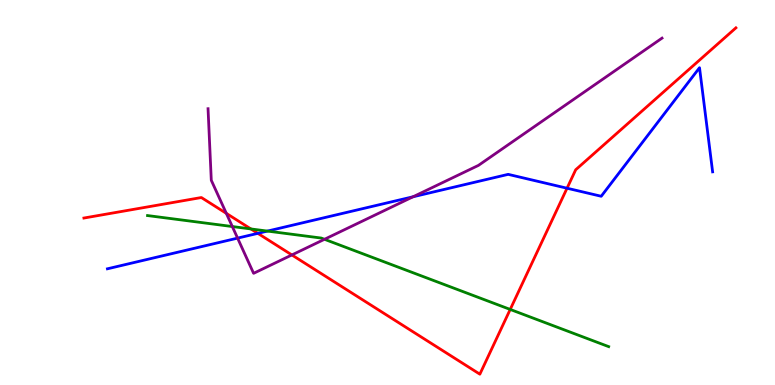[{'lines': ['blue', 'red'], 'intersections': [{'x': 3.33, 'y': 3.94}, {'x': 7.32, 'y': 5.11}]}, {'lines': ['green', 'red'], 'intersections': [{'x': 3.24, 'y': 4.05}, {'x': 6.58, 'y': 1.96}]}, {'lines': ['purple', 'red'], 'intersections': [{'x': 2.92, 'y': 4.46}, {'x': 3.77, 'y': 3.38}]}, {'lines': ['blue', 'green'], 'intersections': [{'x': 3.45, 'y': 4.0}]}, {'lines': ['blue', 'purple'], 'intersections': [{'x': 3.07, 'y': 3.81}, {'x': 5.33, 'y': 4.89}]}, {'lines': ['green', 'purple'], 'intersections': [{'x': 3.0, 'y': 4.12}, {'x': 4.19, 'y': 3.78}]}]